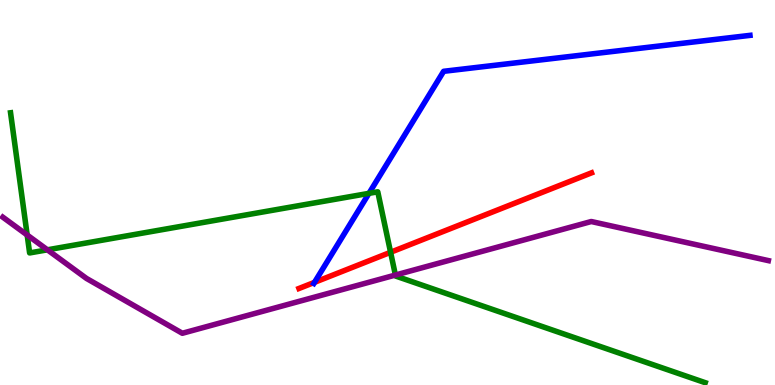[{'lines': ['blue', 'red'], 'intersections': [{'x': 4.06, 'y': 2.67}]}, {'lines': ['green', 'red'], 'intersections': [{'x': 5.04, 'y': 3.45}]}, {'lines': ['purple', 'red'], 'intersections': []}, {'lines': ['blue', 'green'], 'intersections': [{'x': 4.76, 'y': 4.98}]}, {'lines': ['blue', 'purple'], 'intersections': []}, {'lines': ['green', 'purple'], 'intersections': [{'x': 0.351, 'y': 3.9}, {'x': 0.612, 'y': 3.51}, {'x': 5.1, 'y': 2.86}]}]